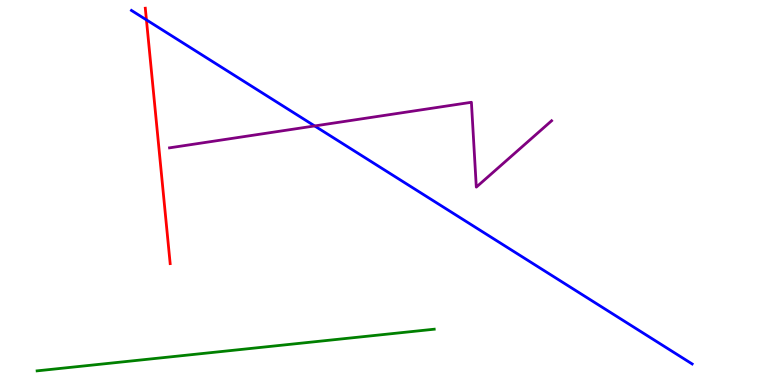[{'lines': ['blue', 'red'], 'intersections': [{'x': 1.89, 'y': 9.48}]}, {'lines': ['green', 'red'], 'intersections': []}, {'lines': ['purple', 'red'], 'intersections': []}, {'lines': ['blue', 'green'], 'intersections': []}, {'lines': ['blue', 'purple'], 'intersections': [{'x': 4.06, 'y': 6.73}]}, {'lines': ['green', 'purple'], 'intersections': []}]